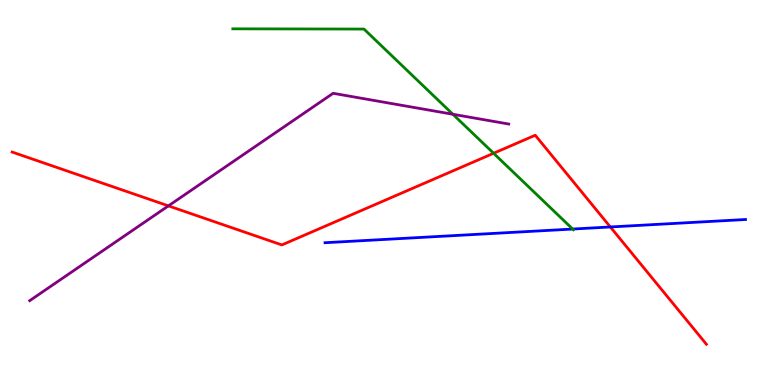[{'lines': ['blue', 'red'], 'intersections': [{'x': 7.88, 'y': 4.1}]}, {'lines': ['green', 'red'], 'intersections': [{'x': 6.37, 'y': 6.02}]}, {'lines': ['purple', 'red'], 'intersections': [{'x': 2.17, 'y': 4.65}]}, {'lines': ['blue', 'green'], 'intersections': [{'x': 7.39, 'y': 4.05}]}, {'lines': ['blue', 'purple'], 'intersections': []}, {'lines': ['green', 'purple'], 'intersections': [{'x': 5.84, 'y': 7.03}]}]